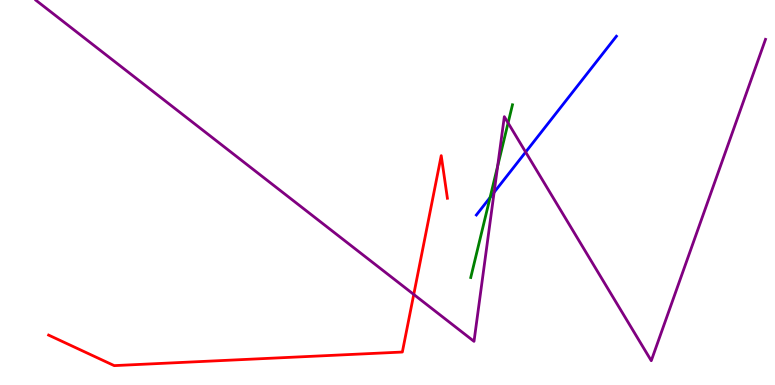[{'lines': ['blue', 'red'], 'intersections': []}, {'lines': ['green', 'red'], 'intersections': []}, {'lines': ['purple', 'red'], 'intersections': [{'x': 5.34, 'y': 2.35}]}, {'lines': ['blue', 'green'], 'intersections': [{'x': 6.32, 'y': 4.87}]}, {'lines': ['blue', 'purple'], 'intersections': [{'x': 6.38, 'y': 5.0}, {'x': 6.78, 'y': 6.05}]}, {'lines': ['green', 'purple'], 'intersections': [{'x': 6.42, 'y': 5.68}, {'x': 6.56, 'y': 6.81}]}]